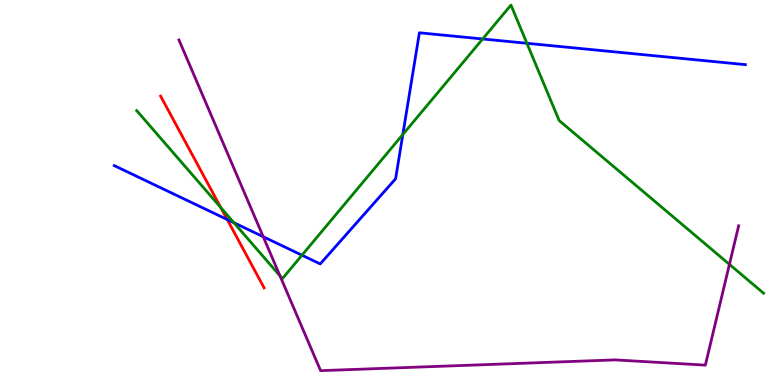[{'lines': ['blue', 'red'], 'intersections': [{'x': 2.93, 'y': 4.3}]}, {'lines': ['green', 'red'], 'intersections': [{'x': 2.85, 'y': 4.61}]}, {'lines': ['purple', 'red'], 'intersections': []}, {'lines': ['blue', 'green'], 'intersections': [{'x': 3.02, 'y': 4.22}, {'x': 3.9, 'y': 3.37}, {'x': 5.2, 'y': 6.51}, {'x': 6.23, 'y': 8.99}, {'x': 6.8, 'y': 8.88}]}, {'lines': ['blue', 'purple'], 'intersections': [{'x': 3.4, 'y': 3.85}]}, {'lines': ['green', 'purple'], 'intersections': [{'x': 3.61, 'y': 2.83}, {'x': 9.41, 'y': 3.13}]}]